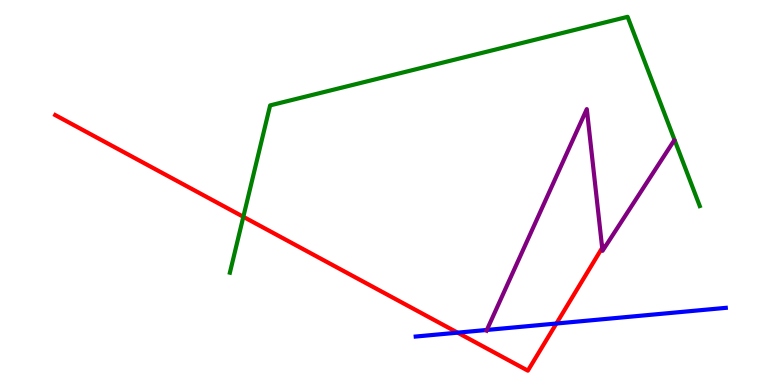[{'lines': ['blue', 'red'], 'intersections': [{'x': 5.9, 'y': 1.36}, {'x': 7.18, 'y': 1.6}]}, {'lines': ['green', 'red'], 'intersections': [{'x': 3.14, 'y': 4.37}]}, {'lines': ['purple', 'red'], 'intersections': [{'x': 7.77, 'y': 3.56}]}, {'lines': ['blue', 'green'], 'intersections': []}, {'lines': ['blue', 'purple'], 'intersections': [{'x': 6.28, 'y': 1.43}]}, {'lines': ['green', 'purple'], 'intersections': []}]